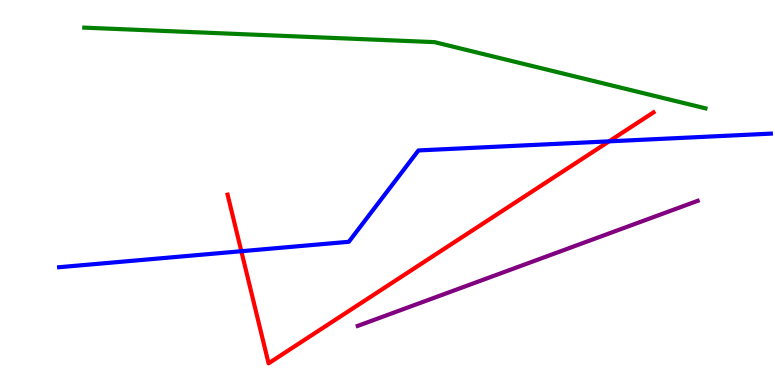[{'lines': ['blue', 'red'], 'intersections': [{'x': 3.11, 'y': 3.47}, {'x': 7.86, 'y': 6.33}]}, {'lines': ['green', 'red'], 'intersections': []}, {'lines': ['purple', 'red'], 'intersections': []}, {'lines': ['blue', 'green'], 'intersections': []}, {'lines': ['blue', 'purple'], 'intersections': []}, {'lines': ['green', 'purple'], 'intersections': []}]